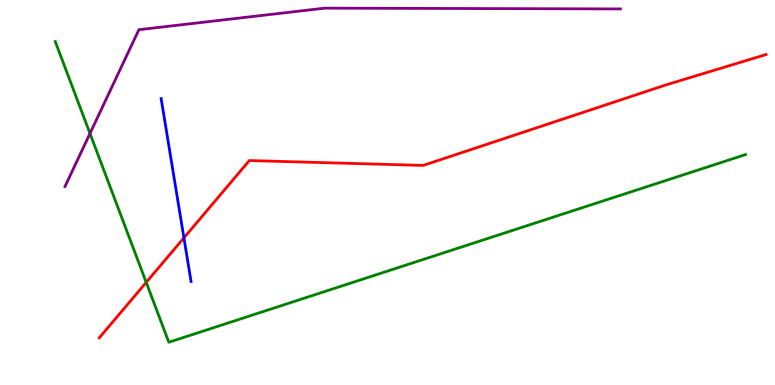[{'lines': ['blue', 'red'], 'intersections': [{'x': 2.37, 'y': 3.82}]}, {'lines': ['green', 'red'], 'intersections': [{'x': 1.89, 'y': 2.67}]}, {'lines': ['purple', 'red'], 'intersections': []}, {'lines': ['blue', 'green'], 'intersections': []}, {'lines': ['blue', 'purple'], 'intersections': []}, {'lines': ['green', 'purple'], 'intersections': [{'x': 1.16, 'y': 6.53}]}]